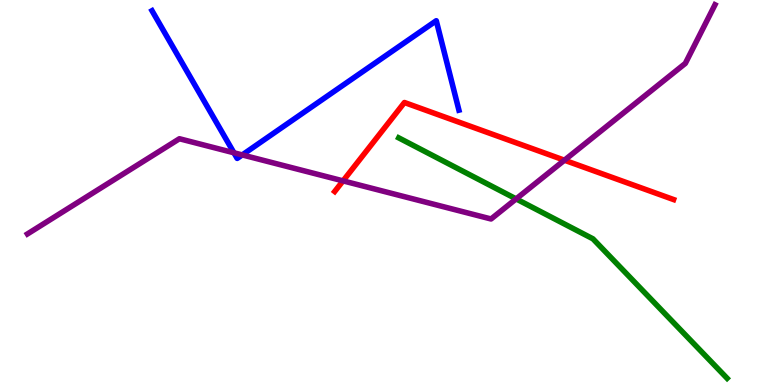[{'lines': ['blue', 'red'], 'intersections': []}, {'lines': ['green', 'red'], 'intersections': []}, {'lines': ['purple', 'red'], 'intersections': [{'x': 4.43, 'y': 5.3}, {'x': 7.28, 'y': 5.84}]}, {'lines': ['blue', 'green'], 'intersections': []}, {'lines': ['blue', 'purple'], 'intersections': [{'x': 3.02, 'y': 6.03}, {'x': 3.13, 'y': 5.98}]}, {'lines': ['green', 'purple'], 'intersections': [{'x': 6.66, 'y': 4.83}]}]